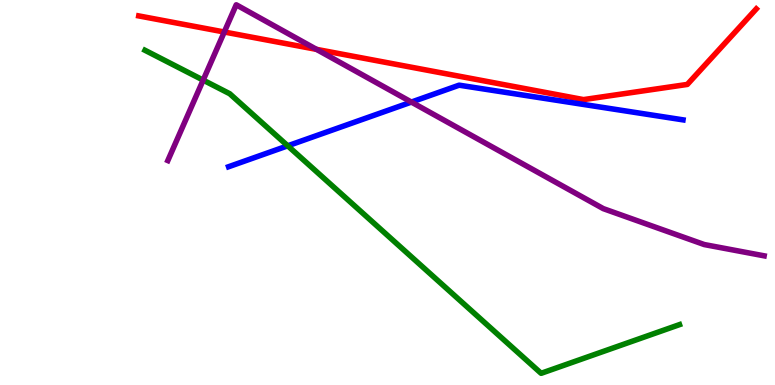[{'lines': ['blue', 'red'], 'intersections': []}, {'lines': ['green', 'red'], 'intersections': []}, {'lines': ['purple', 'red'], 'intersections': [{'x': 2.89, 'y': 9.17}, {'x': 4.08, 'y': 8.72}]}, {'lines': ['blue', 'green'], 'intersections': [{'x': 3.71, 'y': 6.21}]}, {'lines': ['blue', 'purple'], 'intersections': [{'x': 5.31, 'y': 7.35}]}, {'lines': ['green', 'purple'], 'intersections': [{'x': 2.62, 'y': 7.92}]}]